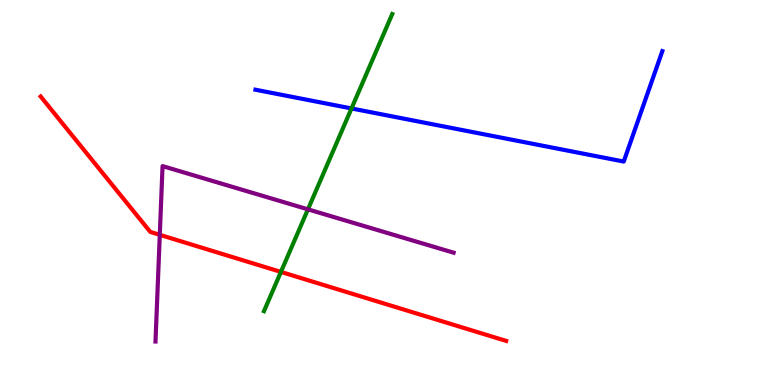[{'lines': ['blue', 'red'], 'intersections': []}, {'lines': ['green', 'red'], 'intersections': [{'x': 3.62, 'y': 2.94}]}, {'lines': ['purple', 'red'], 'intersections': [{'x': 2.06, 'y': 3.9}]}, {'lines': ['blue', 'green'], 'intersections': [{'x': 4.54, 'y': 7.18}]}, {'lines': ['blue', 'purple'], 'intersections': []}, {'lines': ['green', 'purple'], 'intersections': [{'x': 3.97, 'y': 4.56}]}]